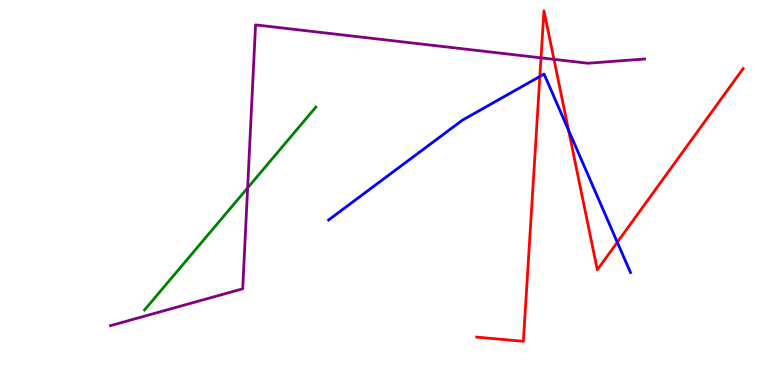[{'lines': ['blue', 'red'], 'intersections': [{'x': 6.97, 'y': 8.01}, {'x': 7.34, 'y': 6.62}, {'x': 7.97, 'y': 3.71}]}, {'lines': ['green', 'red'], 'intersections': []}, {'lines': ['purple', 'red'], 'intersections': [{'x': 6.98, 'y': 8.5}, {'x': 7.15, 'y': 8.46}]}, {'lines': ['blue', 'green'], 'intersections': []}, {'lines': ['blue', 'purple'], 'intersections': []}, {'lines': ['green', 'purple'], 'intersections': [{'x': 3.2, 'y': 5.12}]}]